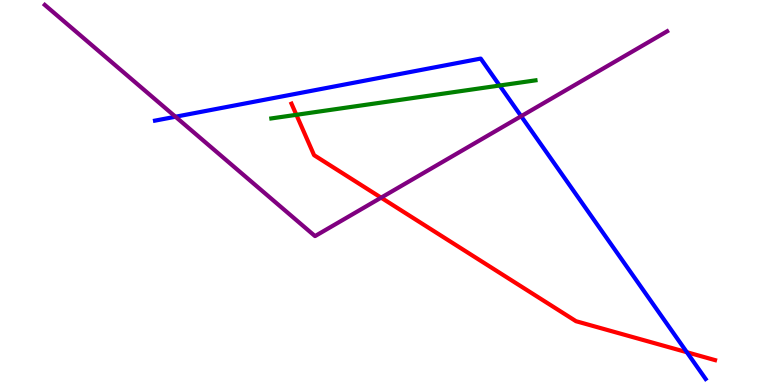[{'lines': ['blue', 'red'], 'intersections': [{'x': 8.86, 'y': 0.851}]}, {'lines': ['green', 'red'], 'intersections': [{'x': 3.82, 'y': 7.02}]}, {'lines': ['purple', 'red'], 'intersections': [{'x': 4.92, 'y': 4.87}]}, {'lines': ['blue', 'green'], 'intersections': [{'x': 6.45, 'y': 7.78}]}, {'lines': ['blue', 'purple'], 'intersections': [{'x': 2.26, 'y': 6.97}, {'x': 6.72, 'y': 6.98}]}, {'lines': ['green', 'purple'], 'intersections': []}]